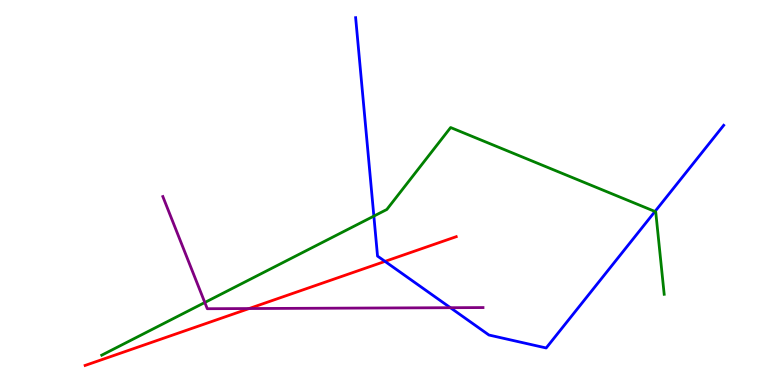[{'lines': ['blue', 'red'], 'intersections': [{'x': 4.97, 'y': 3.21}]}, {'lines': ['green', 'red'], 'intersections': []}, {'lines': ['purple', 'red'], 'intersections': [{'x': 3.21, 'y': 1.99}]}, {'lines': ['blue', 'green'], 'intersections': [{'x': 4.82, 'y': 4.39}, {'x': 8.45, 'y': 4.51}]}, {'lines': ['blue', 'purple'], 'intersections': [{'x': 5.81, 'y': 2.01}]}, {'lines': ['green', 'purple'], 'intersections': [{'x': 2.64, 'y': 2.14}]}]